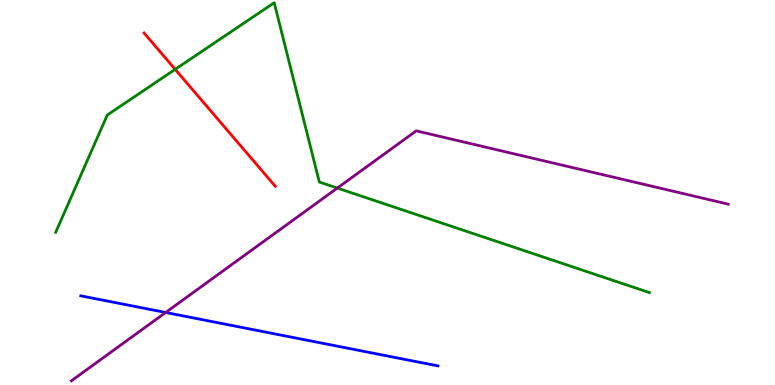[{'lines': ['blue', 'red'], 'intersections': []}, {'lines': ['green', 'red'], 'intersections': [{'x': 2.26, 'y': 8.2}]}, {'lines': ['purple', 'red'], 'intersections': []}, {'lines': ['blue', 'green'], 'intersections': []}, {'lines': ['blue', 'purple'], 'intersections': [{'x': 2.14, 'y': 1.88}]}, {'lines': ['green', 'purple'], 'intersections': [{'x': 4.35, 'y': 5.12}]}]